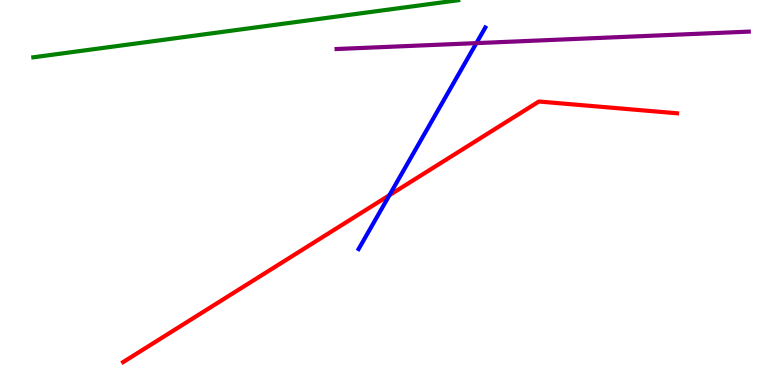[{'lines': ['blue', 'red'], 'intersections': [{'x': 5.02, 'y': 4.93}]}, {'lines': ['green', 'red'], 'intersections': []}, {'lines': ['purple', 'red'], 'intersections': []}, {'lines': ['blue', 'green'], 'intersections': []}, {'lines': ['blue', 'purple'], 'intersections': [{'x': 6.15, 'y': 8.88}]}, {'lines': ['green', 'purple'], 'intersections': []}]